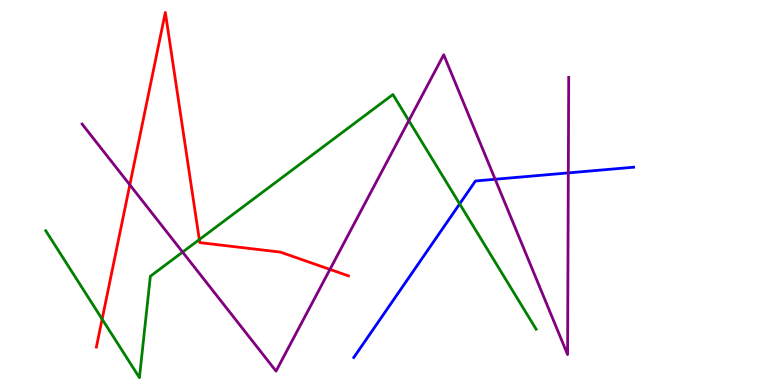[{'lines': ['blue', 'red'], 'intersections': []}, {'lines': ['green', 'red'], 'intersections': [{'x': 1.32, 'y': 1.71}, {'x': 2.57, 'y': 3.78}]}, {'lines': ['purple', 'red'], 'intersections': [{'x': 1.67, 'y': 5.2}, {'x': 4.26, 'y': 3.0}]}, {'lines': ['blue', 'green'], 'intersections': [{'x': 5.93, 'y': 4.7}]}, {'lines': ['blue', 'purple'], 'intersections': [{'x': 6.39, 'y': 5.34}, {'x': 7.33, 'y': 5.51}]}, {'lines': ['green', 'purple'], 'intersections': [{'x': 2.36, 'y': 3.45}, {'x': 5.28, 'y': 6.87}]}]